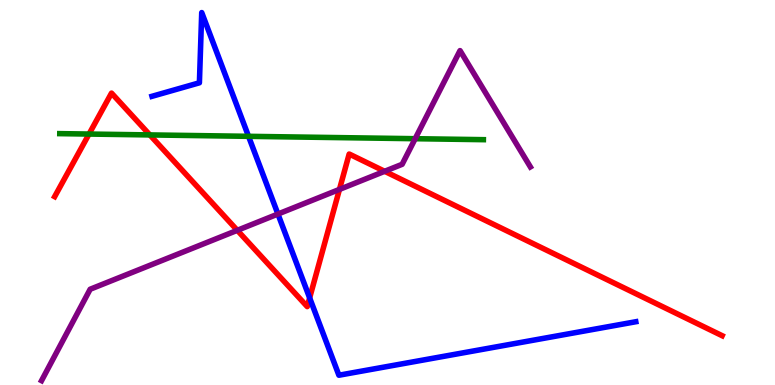[{'lines': ['blue', 'red'], 'intersections': [{'x': 4.0, 'y': 2.26}]}, {'lines': ['green', 'red'], 'intersections': [{'x': 1.15, 'y': 6.52}, {'x': 1.93, 'y': 6.5}]}, {'lines': ['purple', 'red'], 'intersections': [{'x': 3.06, 'y': 4.02}, {'x': 4.38, 'y': 5.08}, {'x': 4.96, 'y': 5.55}]}, {'lines': ['blue', 'green'], 'intersections': [{'x': 3.21, 'y': 6.46}]}, {'lines': ['blue', 'purple'], 'intersections': [{'x': 3.59, 'y': 4.44}]}, {'lines': ['green', 'purple'], 'intersections': [{'x': 5.36, 'y': 6.4}]}]